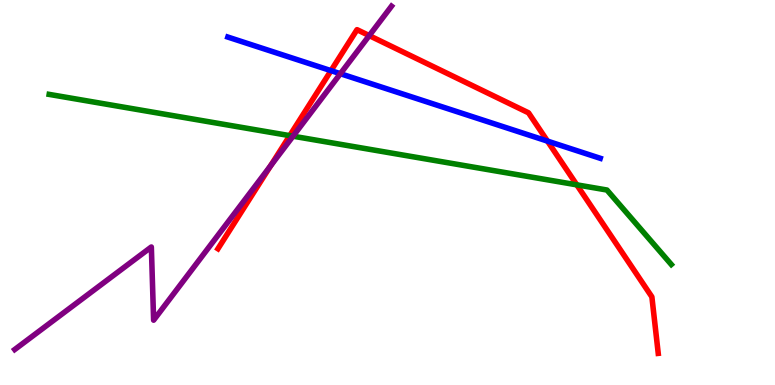[{'lines': ['blue', 'red'], 'intersections': [{'x': 4.27, 'y': 8.16}, {'x': 7.06, 'y': 6.33}]}, {'lines': ['green', 'red'], 'intersections': [{'x': 3.74, 'y': 6.48}, {'x': 7.44, 'y': 5.2}]}, {'lines': ['purple', 'red'], 'intersections': [{'x': 3.49, 'y': 5.69}, {'x': 4.76, 'y': 9.08}]}, {'lines': ['blue', 'green'], 'intersections': []}, {'lines': ['blue', 'purple'], 'intersections': [{'x': 4.39, 'y': 8.09}]}, {'lines': ['green', 'purple'], 'intersections': [{'x': 3.78, 'y': 6.46}]}]